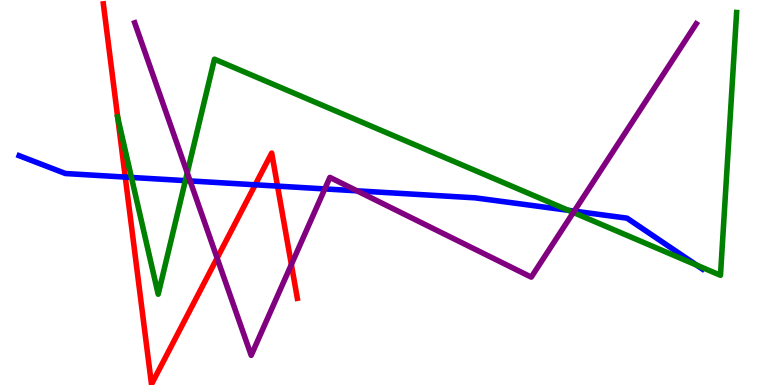[{'lines': ['blue', 'red'], 'intersections': [{'x': 1.62, 'y': 5.4}, {'x': 3.29, 'y': 5.2}, {'x': 3.58, 'y': 5.17}]}, {'lines': ['green', 'red'], 'intersections': [{'x': 1.52, 'y': 6.95}]}, {'lines': ['purple', 'red'], 'intersections': [{'x': 2.8, 'y': 3.3}, {'x': 3.76, 'y': 3.13}]}, {'lines': ['blue', 'green'], 'intersections': [{'x': 1.7, 'y': 5.39}, {'x': 2.39, 'y': 5.31}, {'x': 7.33, 'y': 4.54}, {'x': 8.99, 'y': 3.11}]}, {'lines': ['blue', 'purple'], 'intersections': [{'x': 2.45, 'y': 5.3}, {'x': 4.19, 'y': 5.09}, {'x': 4.61, 'y': 5.04}, {'x': 7.41, 'y': 4.52}]}, {'lines': ['green', 'purple'], 'intersections': [{'x': 2.42, 'y': 5.51}, {'x': 7.4, 'y': 4.48}]}]